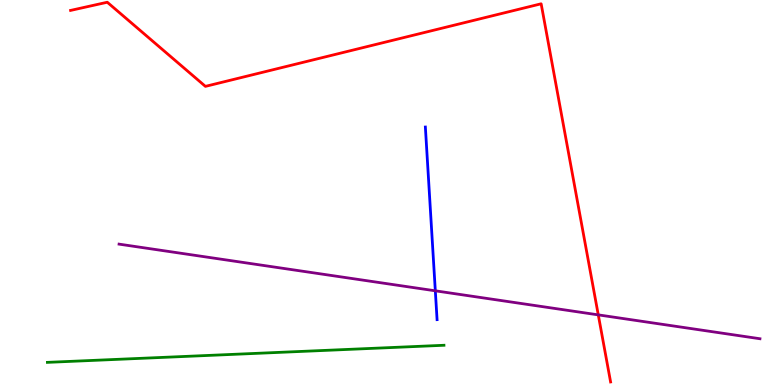[{'lines': ['blue', 'red'], 'intersections': []}, {'lines': ['green', 'red'], 'intersections': []}, {'lines': ['purple', 'red'], 'intersections': [{'x': 7.72, 'y': 1.82}]}, {'lines': ['blue', 'green'], 'intersections': []}, {'lines': ['blue', 'purple'], 'intersections': [{'x': 5.62, 'y': 2.45}]}, {'lines': ['green', 'purple'], 'intersections': []}]